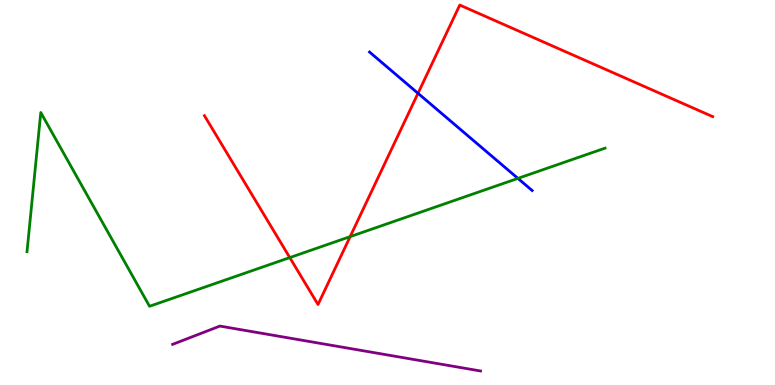[{'lines': ['blue', 'red'], 'intersections': [{'x': 5.39, 'y': 7.58}]}, {'lines': ['green', 'red'], 'intersections': [{'x': 3.74, 'y': 3.31}, {'x': 4.52, 'y': 3.85}]}, {'lines': ['purple', 'red'], 'intersections': []}, {'lines': ['blue', 'green'], 'intersections': [{'x': 6.68, 'y': 5.37}]}, {'lines': ['blue', 'purple'], 'intersections': []}, {'lines': ['green', 'purple'], 'intersections': []}]